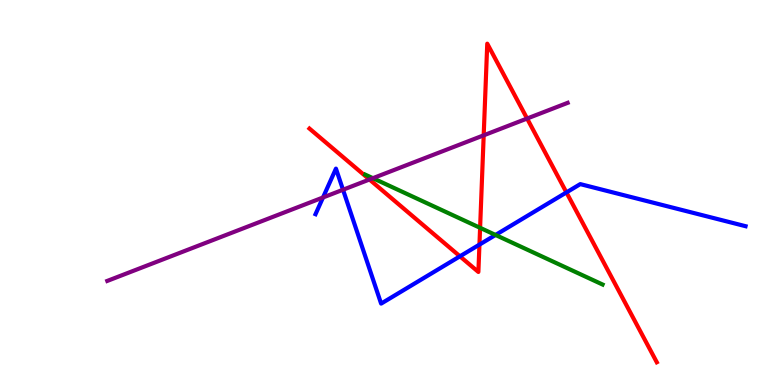[{'lines': ['blue', 'red'], 'intersections': [{'x': 5.93, 'y': 3.34}, {'x': 6.19, 'y': 3.65}, {'x': 7.31, 'y': 5.0}]}, {'lines': ['green', 'red'], 'intersections': [{'x': 6.19, 'y': 4.08}]}, {'lines': ['purple', 'red'], 'intersections': [{'x': 4.77, 'y': 5.34}, {'x': 6.24, 'y': 6.49}, {'x': 6.8, 'y': 6.92}]}, {'lines': ['blue', 'green'], 'intersections': [{'x': 6.39, 'y': 3.9}]}, {'lines': ['blue', 'purple'], 'intersections': [{'x': 4.17, 'y': 4.87}, {'x': 4.43, 'y': 5.07}]}, {'lines': ['green', 'purple'], 'intersections': [{'x': 4.81, 'y': 5.37}]}]